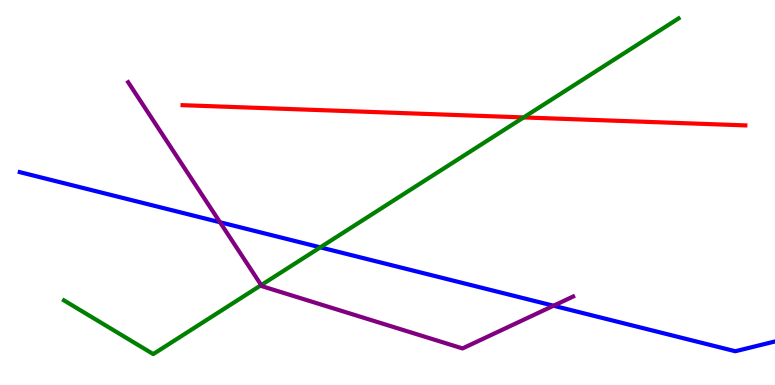[{'lines': ['blue', 'red'], 'intersections': []}, {'lines': ['green', 'red'], 'intersections': [{'x': 6.76, 'y': 6.95}]}, {'lines': ['purple', 'red'], 'intersections': []}, {'lines': ['blue', 'green'], 'intersections': [{'x': 4.13, 'y': 3.58}]}, {'lines': ['blue', 'purple'], 'intersections': [{'x': 2.84, 'y': 4.23}, {'x': 7.14, 'y': 2.06}]}, {'lines': ['green', 'purple'], 'intersections': [{'x': 3.37, 'y': 2.59}]}]